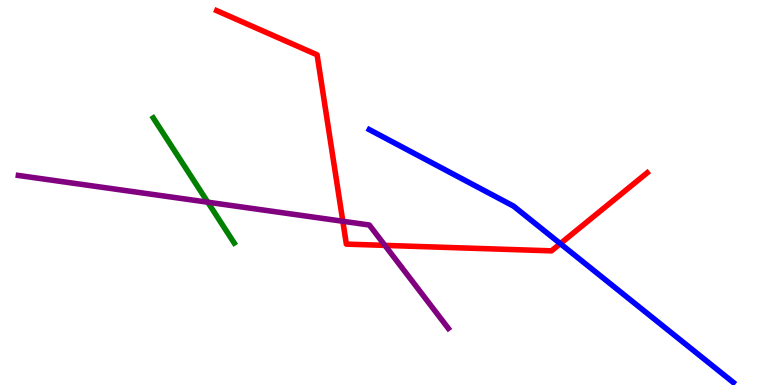[{'lines': ['blue', 'red'], 'intersections': [{'x': 7.23, 'y': 3.67}]}, {'lines': ['green', 'red'], 'intersections': []}, {'lines': ['purple', 'red'], 'intersections': [{'x': 4.42, 'y': 4.25}, {'x': 4.97, 'y': 3.63}]}, {'lines': ['blue', 'green'], 'intersections': []}, {'lines': ['blue', 'purple'], 'intersections': []}, {'lines': ['green', 'purple'], 'intersections': [{'x': 2.68, 'y': 4.75}]}]